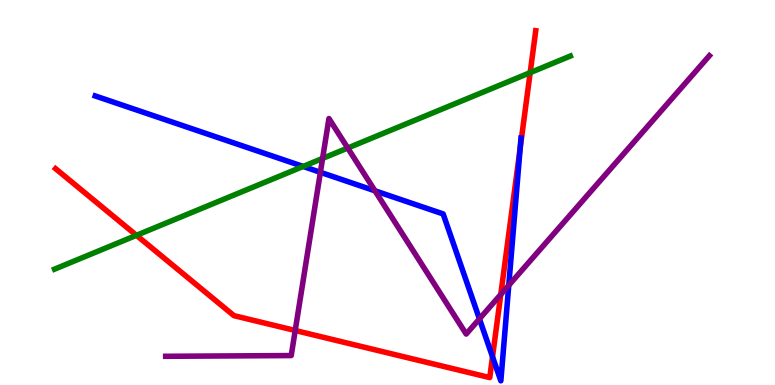[{'lines': ['blue', 'red'], 'intersections': [{'x': 6.36, 'y': 0.734}, {'x': 6.71, 'y': 6.15}]}, {'lines': ['green', 'red'], 'intersections': [{'x': 1.76, 'y': 3.89}, {'x': 6.84, 'y': 8.11}]}, {'lines': ['purple', 'red'], 'intersections': [{'x': 3.81, 'y': 1.42}, {'x': 6.46, 'y': 2.35}]}, {'lines': ['blue', 'green'], 'intersections': [{'x': 3.91, 'y': 5.68}]}, {'lines': ['blue', 'purple'], 'intersections': [{'x': 4.13, 'y': 5.52}, {'x': 4.84, 'y': 5.04}, {'x': 6.19, 'y': 1.72}, {'x': 6.56, 'y': 2.59}]}, {'lines': ['green', 'purple'], 'intersections': [{'x': 4.16, 'y': 5.89}, {'x': 4.49, 'y': 6.16}]}]